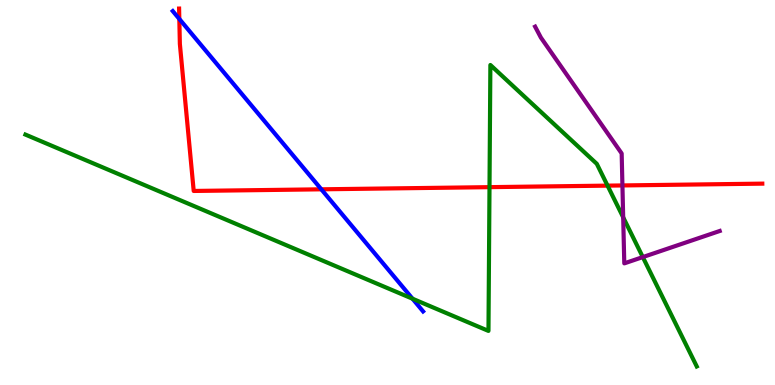[{'lines': ['blue', 'red'], 'intersections': [{'x': 2.31, 'y': 9.51}, {'x': 4.15, 'y': 5.08}]}, {'lines': ['green', 'red'], 'intersections': [{'x': 6.32, 'y': 5.14}, {'x': 7.84, 'y': 5.18}]}, {'lines': ['purple', 'red'], 'intersections': [{'x': 8.03, 'y': 5.18}]}, {'lines': ['blue', 'green'], 'intersections': [{'x': 5.32, 'y': 2.24}]}, {'lines': ['blue', 'purple'], 'intersections': []}, {'lines': ['green', 'purple'], 'intersections': [{'x': 8.04, 'y': 4.36}, {'x': 8.29, 'y': 3.32}]}]